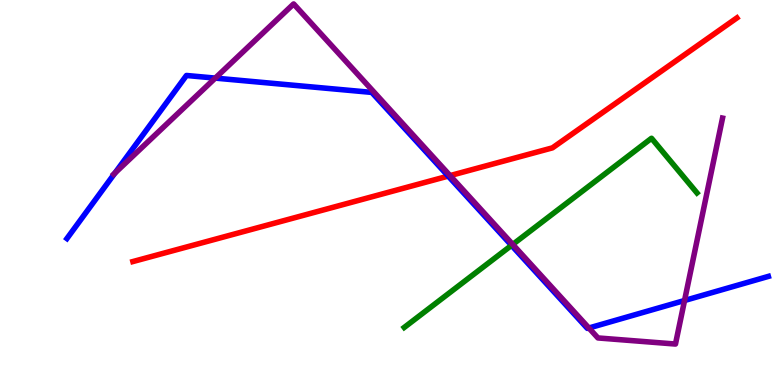[{'lines': ['blue', 'red'], 'intersections': [{'x': 5.78, 'y': 5.43}]}, {'lines': ['green', 'red'], 'intersections': []}, {'lines': ['purple', 'red'], 'intersections': [{'x': 5.81, 'y': 5.44}]}, {'lines': ['blue', 'green'], 'intersections': [{'x': 6.6, 'y': 3.63}]}, {'lines': ['blue', 'purple'], 'intersections': [{'x': 1.48, 'y': 5.5}, {'x': 2.78, 'y': 7.97}, {'x': 7.6, 'y': 1.48}, {'x': 8.83, 'y': 2.19}]}, {'lines': ['green', 'purple'], 'intersections': [{'x': 6.62, 'y': 3.65}]}]